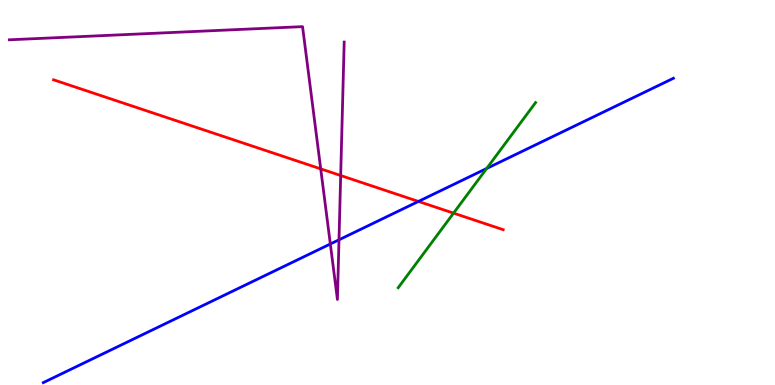[{'lines': ['blue', 'red'], 'intersections': [{'x': 5.4, 'y': 4.77}]}, {'lines': ['green', 'red'], 'intersections': [{'x': 5.85, 'y': 4.46}]}, {'lines': ['purple', 'red'], 'intersections': [{'x': 4.14, 'y': 5.61}, {'x': 4.4, 'y': 5.44}]}, {'lines': ['blue', 'green'], 'intersections': [{'x': 6.28, 'y': 5.62}]}, {'lines': ['blue', 'purple'], 'intersections': [{'x': 4.26, 'y': 3.66}, {'x': 4.37, 'y': 3.77}]}, {'lines': ['green', 'purple'], 'intersections': []}]